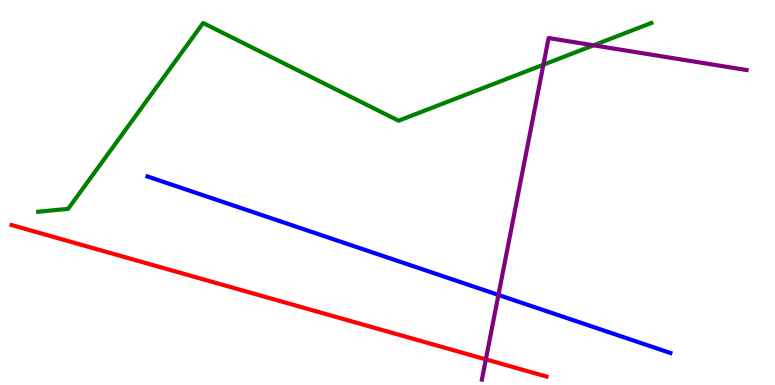[{'lines': ['blue', 'red'], 'intersections': []}, {'lines': ['green', 'red'], 'intersections': []}, {'lines': ['purple', 'red'], 'intersections': [{'x': 6.27, 'y': 0.666}]}, {'lines': ['blue', 'green'], 'intersections': []}, {'lines': ['blue', 'purple'], 'intersections': [{'x': 6.43, 'y': 2.34}]}, {'lines': ['green', 'purple'], 'intersections': [{'x': 7.01, 'y': 8.32}, {'x': 7.66, 'y': 8.82}]}]